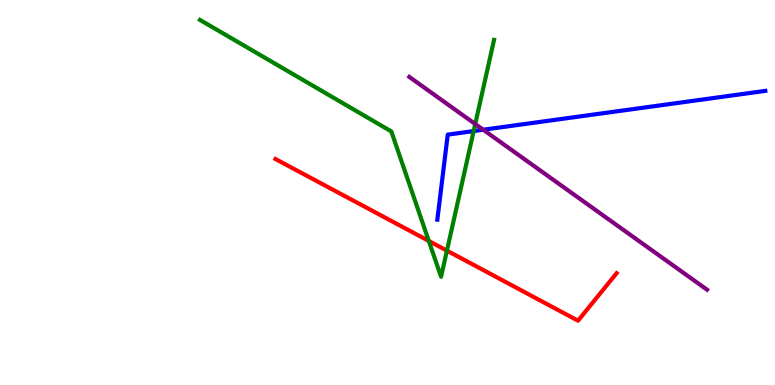[{'lines': ['blue', 'red'], 'intersections': []}, {'lines': ['green', 'red'], 'intersections': [{'x': 5.53, 'y': 3.74}, {'x': 5.77, 'y': 3.49}]}, {'lines': ['purple', 'red'], 'intersections': []}, {'lines': ['blue', 'green'], 'intersections': [{'x': 6.11, 'y': 6.6}]}, {'lines': ['blue', 'purple'], 'intersections': [{'x': 6.24, 'y': 6.63}]}, {'lines': ['green', 'purple'], 'intersections': [{'x': 6.13, 'y': 6.78}]}]